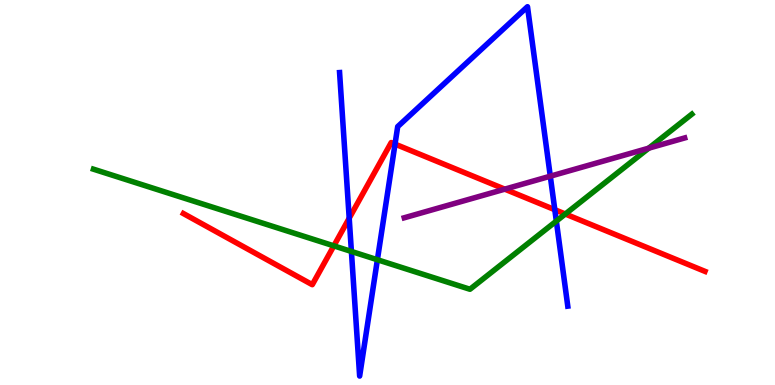[{'lines': ['blue', 'red'], 'intersections': [{'x': 4.51, 'y': 4.33}, {'x': 5.1, 'y': 6.26}, {'x': 7.16, 'y': 4.55}]}, {'lines': ['green', 'red'], 'intersections': [{'x': 4.31, 'y': 3.61}, {'x': 7.29, 'y': 4.44}]}, {'lines': ['purple', 'red'], 'intersections': [{'x': 6.51, 'y': 5.09}]}, {'lines': ['blue', 'green'], 'intersections': [{'x': 4.53, 'y': 3.47}, {'x': 4.87, 'y': 3.25}, {'x': 7.18, 'y': 4.26}]}, {'lines': ['blue', 'purple'], 'intersections': [{'x': 7.1, 'y': 5.42}]}, {'lines': ['green', 'purple'], 'intersections': [{'x': 8.37, 'y': 6.15}]}]